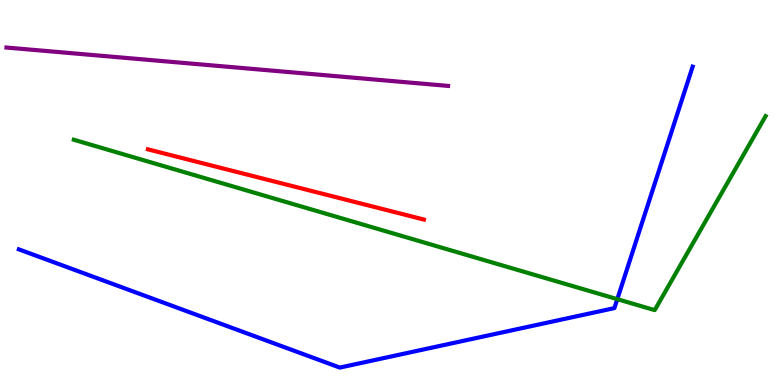[{'lines': ['blue', 'red'], 'intersections': []}, {'lines': ['green', 'red'], 'intersections': []}, {'lines': ['purple', 'red'], 'intersections': []}, {'lines': ['blue', 'green'], 'intersections': [{'x': 7.97, 'y': 2.23}]}, {'lines': ['blue', 'purple'], 'intersections': []}, {'lines': ['green', 'purple'], 'intersections': []}]